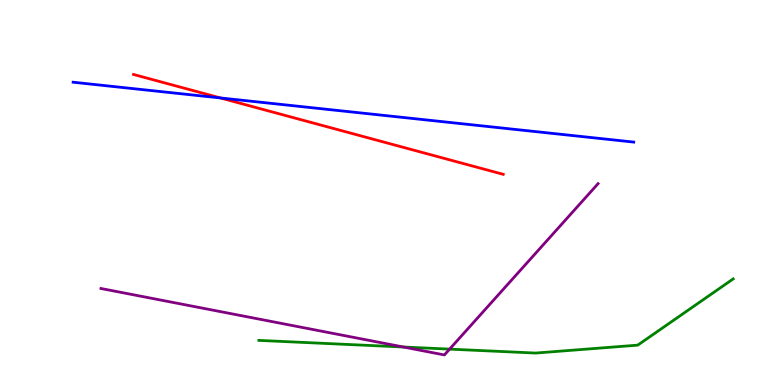[{'lines': ['blue', 'red'], 'intersections': [{'x': 2.84, 'y': 7.46}]}, {'lines': ['green', 'red'], 'intersections': []}, {'lines': ['purple', 'red'], 'intersections': []}, {'lines': ['blue', 'green'], 'intersections': []}, {'lines': ['blue', 'purple'], 'intersections': []}, {'lines': ['green', 'purple'], 'intersections': [{'x': 5.2, 'y': 0.987}, {'x': 5.8, 'y': 0.932}]}]